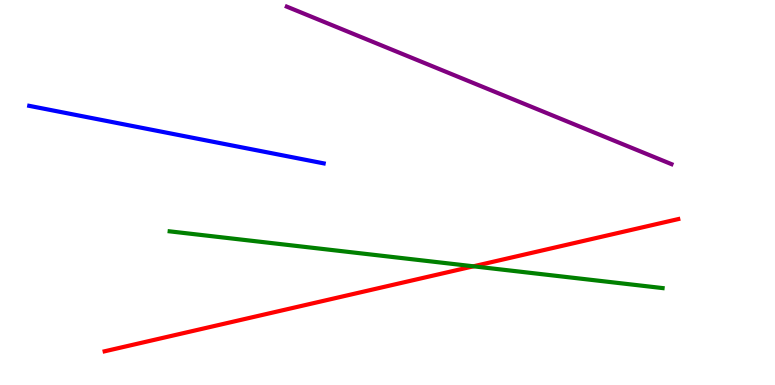[{'lines': ['blue', 'red'], 'intersections': []}, {'lines': ['green', 'red'], 'intersections': [{'x': 6.11, 'y': 3.08}]}, {'lines': ['purple', 'red'], 'intersections': []}, {'lines': ['blue', 'green'], 'intersections': []}, {'lines': ['blue', 'purple'], 'intersections': []}, {'lines': ['green', 'purple'], 'intersections': []}]